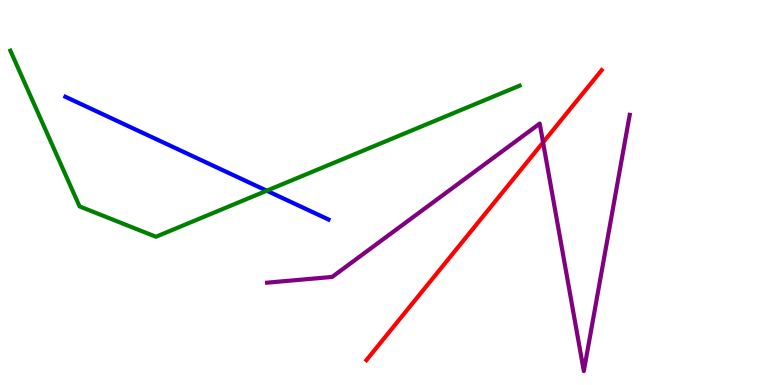[{'lines': ['blue', 'red'], 'intersections': []}, {'lines': ['green', 'red'], 'intersections': []}, {'lines': ['purple', 'red'], 'intersections': [{'x': 7.01, 'y': 6.3}]}, {'lines': ['blue', 'green'], 'intersections': [{'x': 3.44, 'y': 5.05}]}, {'lines': ['blue', 'purple'], 'intersections': []}, {'lines': ['green', 'purple'], 'intersections': []}]